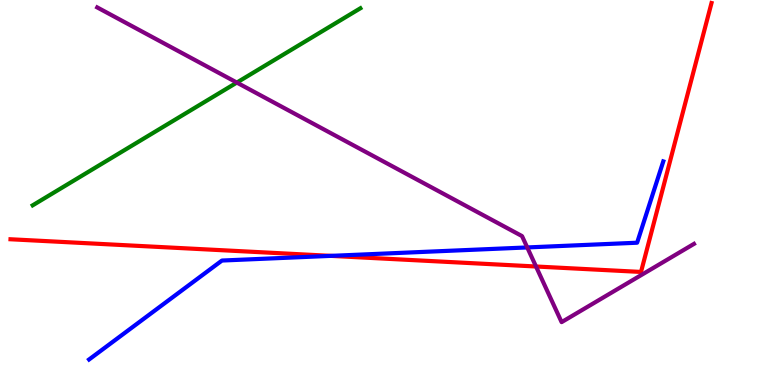[{'lines': ['blue', 'red'], 'intersections': [{'x': 4.27, 'y': 3.35}]}, {'lines': ['green', 'red'], 'intersections': []}, {'lines': ['purple', 'red'], 'intersections': [{'x': 6.92, 'y': 3.08}]}, {'lines': ['blue', 'green'], 'intersections': []}, {'lines': ['blue', 'purple'], 'intersections': [{'x': 6.8, 'y': 3.57}]}, {'lines': ['green', 'purple'], 'intersections': [{'x': 3.06, 'y': 7.86}]}]